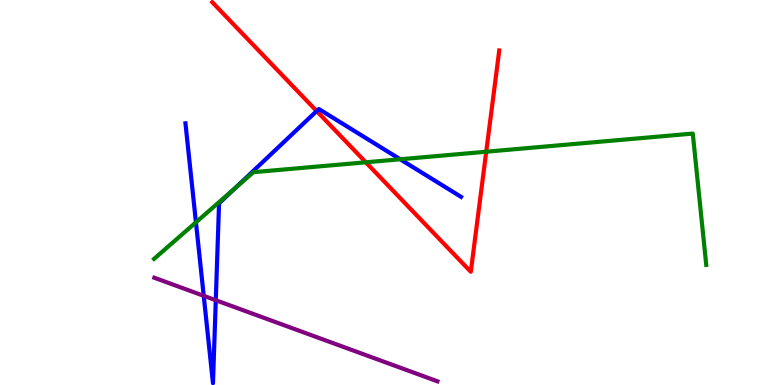[{'lines': ['blue', 'red'], 'intersections': [{'x': 4.09, 'y': 7.12}]}, {'lines': ['green', 'red'], 'intersections': [{'x': 4.72, 'y': 5.78}, {'x': 6.27, 'y': 6.06}]}, {'lines': ['purple', 'red'], 'intersections': []}, {'lines': ['blue', 'green'], 'intersections': [{'x': 2.53, 'y': 4.22}, {'x': 3.03, 'y': 5.11}, {'x': 5.16, 'y': 5.86}]}, {'lines': ['blue', 'purple'], 'intersections': [{'x': 2.63, 'y': 2.32}, {'x': 2.78, 'y': 2.2}]}, {'lines': ['green', 'purple'], 'intersections': []}]